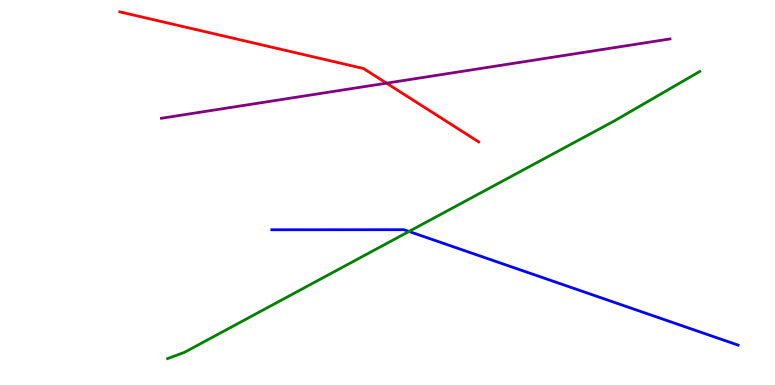[{'lines': ['blue', 'red'], 'intersections': []}, {'lines': ['green', 'red'], 'intersections': []}, {'lines': ['purple', 'red'], 'intersections': [{'x': 4.99, 'y': 7.84}]}, {'lines': ['blue', 'green'], 'intersections': [{'x': 5.28, 'y': 3.99}]}, {'lines': ['blue', 'purple'], 'intersections': []}, {'lines': ['green', 'purple'], 'intersections': []}]